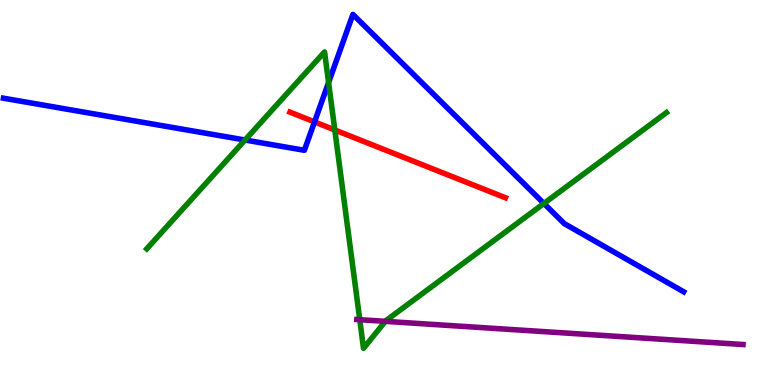[{'lines': ['blue', 'red'], 'intersections': [{'x': 4.06, 'y': 6.83}]}, {'lines': ['green', 'red'], 'intersections': [{'x': 4.32, 'y': 6.62}]}, {'lines': ['purple', 'red'], 'intersections': []}, {'lines': ['blue', 'green'], 'intersections': [{'x': 3.16, 'y': 6.36}, {'x': 4.24, 'y': 7.86}, {'x': 7.02, 'y': 4.72}]}, {'lines': ['blue', 'purple'], 'intersections': []}, {'lines': ['green', 'purple'], 'intersections': [{'x': 4.64, 'y': 1.7}, {'x': 4.97, 'y': 1.65}]}]